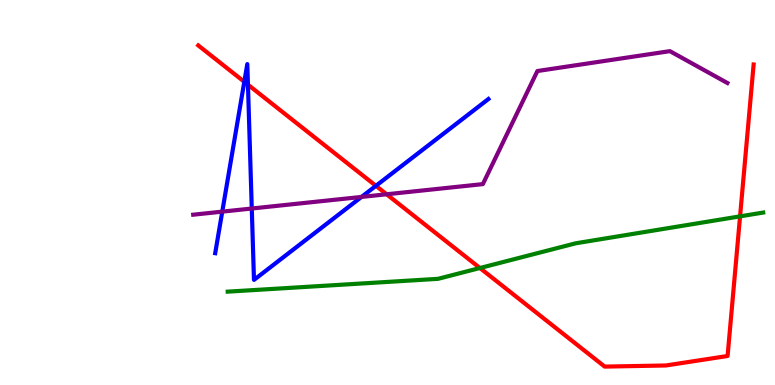[{'lines': ['blue', 'red'], 'intersections': [{'x': 3.15, 'y': 7.88}, {'x': 3.2, 'y': 7.8}, {'x': 4.85, 'y': 5.17}]}, {'lines': ['green', 'red'], 'intersections': [{'x': 6.19, 'y': 3.04}, {'x': 9.55, 'y': 4.38}]}, {'lines': ['purple', 'red'], 'intersections': [{'x': 4.99, 'y': 4.95}]}, {'lines': ['blue', 'green'], 'intersections': []}, {'lines': ['blue', 'purple'], 'intersections': [{'x': 2.87, 'y': 4.5}, {'x': 3.25, 'y': 4.58}, {'x': 4.66, 'y': 4.88}]}, {'lines': ['green', 'purple'], 'intersections': []}]